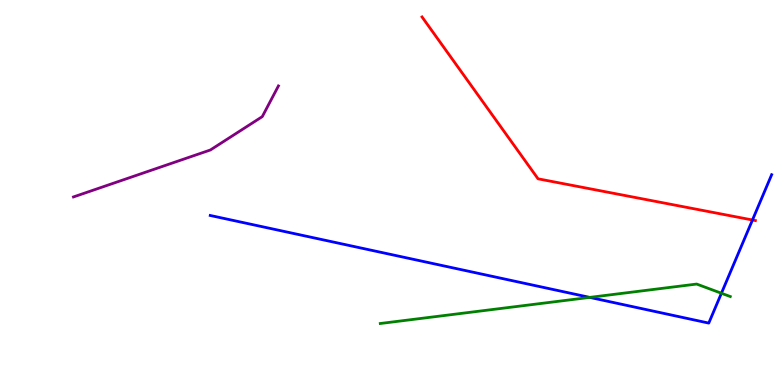[{'lines': ['blue', 'red'], 'intersections': [{'x': 9.71, 'y': 4.29}]}, {'lines': ['green', 'red'], 'intersections': []}, {'lines': ['purple', 'red'], 'intersections': []}, {'lines': ['blue', 'green'], 'intersections': [{'x': 7.61, 'y': 2.28}, {'x': 9.31, 'y': 2.38}]}, {'lines': ['blue', 'purple'], 'intersections': []}, {'lines': ['green', 'purple'], 'intersections': []}]